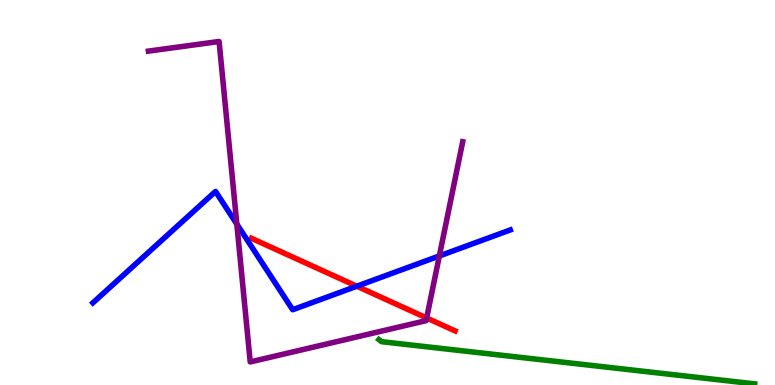[{'lines': ['blue', 'red'], 'intersections': [{'x': 4.6, 'y': 2.57}]}, {'lines': ['green', 'red'], 'intersections': []}, {'lines': ['purple', 'red'], 'intersections': [{'x': 5.51, 'y': 1.74}]}, {'lines': ['blue', 'green'], 'intersections': []}, {'lines': ['blue', 'purple'], 'intersections': [{'x': 3.06, 'y': 4.18}, {'x': 5.67, 'y': 3.35}]}, {'lines': ['green', 'purple'], 'intersections': []}]